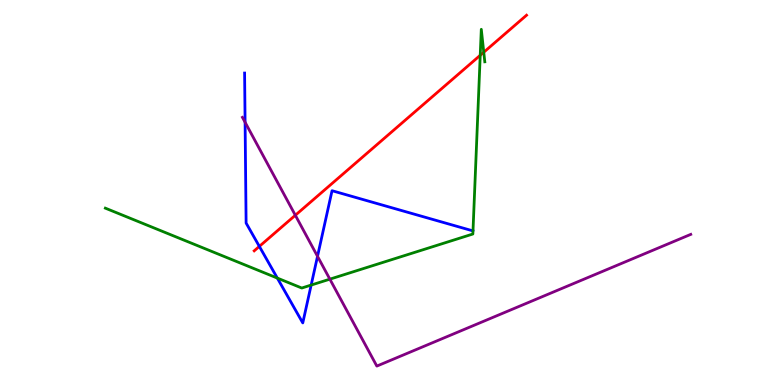[{'lines': ['blue', 'red'], 'intersections': [{'x': 3.35, 'y': 3.6}]}, {'lines': ['green', 'red'], 'intersections': [{'x': 6.2, 'y': 8.56}, {'x': 6.24, 'y': 8.64}]}, {'lines': ['purple', 'red'], 'intersections': [{'x': 3.81, 'y': 4.41}]}, {'lines': ['blue', 'green'], 'intersections': [{'x': 3.58, 'y': 2.78}, {'x': 4.01, 'y': 2.6}]}, {'lines': ['blue', 'purple'], 'intersections': [{'x': 3.16, 'y': 6.82}, {'x': 4.1, 'y': 3.34}]}, {'lines': ['green', 'purple'], 'intersections': [{'x': 4.26, 'y': 2.75}]}]